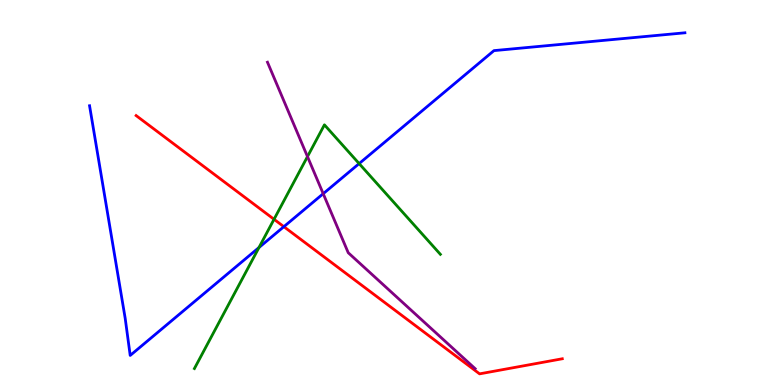[{'lines': ['blue', 'red'], 'intersections': [{'x': 3.66, 'y': 4.11}]}, {'lines': ['green', 'red'], 'intersections': [{'x': 3.54, 'y': 4.3}]}, {'lines': ['purple', 'red'], 'intersections': []}, {'lines': ['blue', 'green'], 'intersections': [{'x': 3.34, 'y': 3.57}, {'x': 4.63, 'y': 5.75}]}, {'lines': ['blue', 'purple'], 'intersections': [{'x': 4.17, 'y': 4.97}]}, {'lines': ['green', 'purple'], 'intersections': [{'x': 3.97, 'y': 5.93}]}]